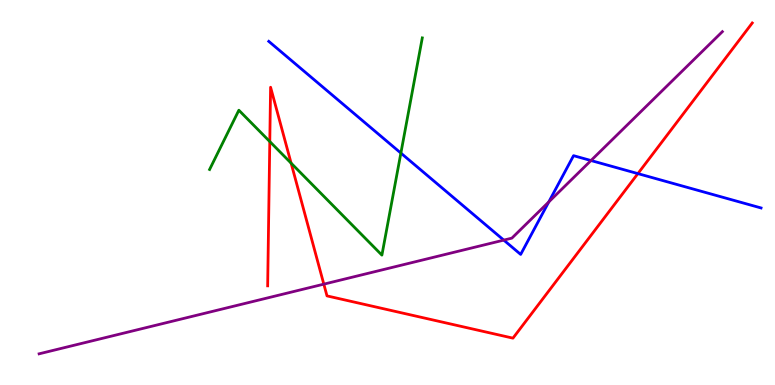[{'lines': ['blue', 'red'], 'intersections': [{'x': 8.23, 'y': 5.49}]}, {'lines': ['green', 'red'], 'intersections': [{'x': 3.48, 'y': 6.32}, {'x': 3.76, 'y': 5.76}]}, {'lines': ['purple', 'red'], 'intersections': [{'x': 4.18, 'y': 2.62}]}, {'lines': ['blue', 'green'], 'intersections': [{'x': 5.17, 'y': 6.02}]}, {'lines': ['blue', 'purple'], 'intersections': [{'x': 6.5, 'y': 3.76}, {'x': 7.08, 'y': 4.75}, {'x': 7.63, 'y': 5.83}]}, {'lines': ['green', 'purple'], 'intersections': []}]